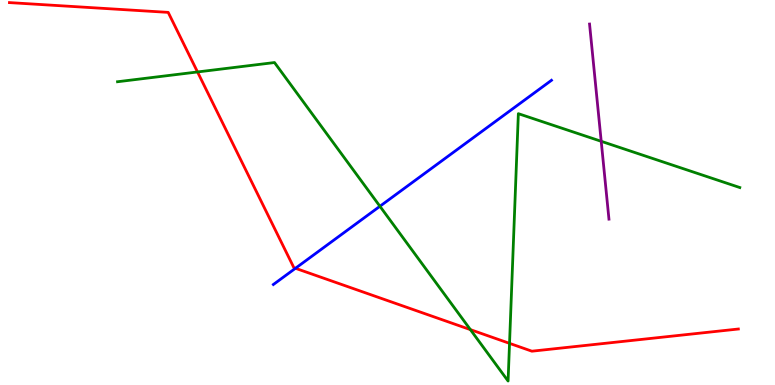[{'lines': ['blue', 'red'], 'intersections': [{'x': 3.81, 'y': 3.03}]}, {'lines': ['green', 'red'], 'intersections': [{'x': 2.55, 'y': 8.13}, {'x': 6.07, 'y': 1.44}, {'x': 6.57, 'y': 1.08}]}, {'lines': ['purple', 'red'], 'intersections': []}, {'lines': ['blue', 'green'], 'intersections': [{'x': 4.9, 'y': 4.64}]}, {'lines': ['blue', 'purple'], 'intersections': []}, {'lines': ['green', 'purple'], 'intersections': [{'x': 7.76, 'y': 6.33}]}]